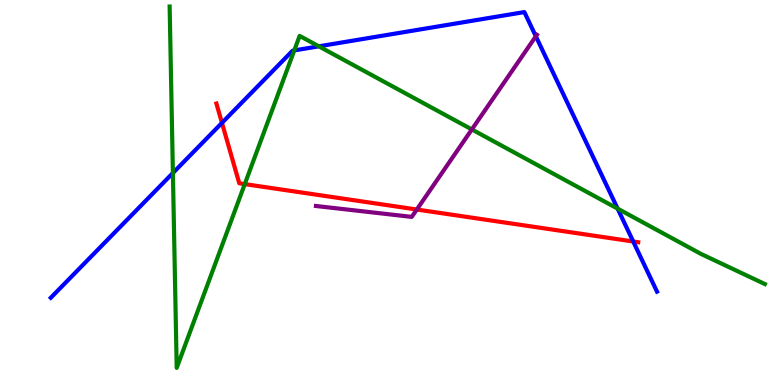[{'lines': ['blue', 'red'], 'intersections': [{'x': 2.86, 'y': 6.81}, {'x': 8.17, 'y': 3.73}]}, {'lines': ['green', 'red'], 'intersections': [{'x': 3.16, 'y': 5.22}]}, {'lines': ['purple', 'red'], 'intersections': [{'x': 5.38, 'y': 4.56}]}, {'lines': ['blue', 'green'], 'intersections': [{'x': 2.23, 'y': 5.51}, {'x': 3.8, 'y': 8.69}, {'x': 4.11, 'y': 8.8}, {'x': 7.97, 'y': 4.58}]}, {'lines': ['blue', 'purple'], 'intersections': [{'x': 6.91, 'y': 9.06}]}, {'lines': ['green', 'purple'], 'intersections': [{'x': 6.09, 'y': 6.64}]}]